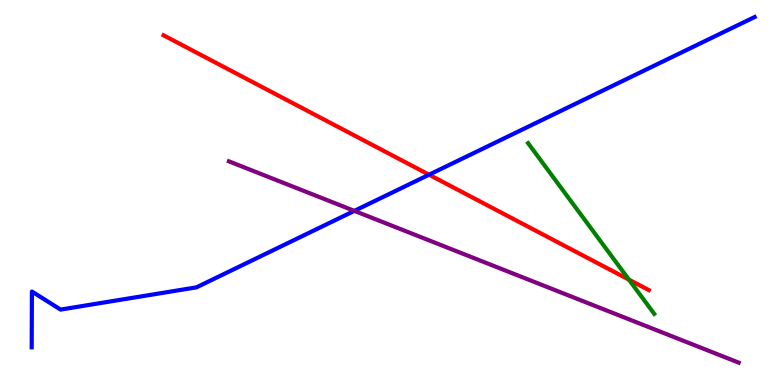[{'lines': ['blue', 'red'], 'intersections': [{'x': 5.54, 'y': 5.46}]}, {'lines': ['green', 'red'], 'intersections': [{'x': 8.12, 'y': 2.74}]}, {'lines': ['purple', 'red'], 'intersections': []}, {'lines': ['blue', 'green'], 'intersections': []}, {'lines': ['blue', 'purple'], 'intersections': [{'x': 4.57, 'y': 4.52}]}, {'lines': ['green', 'purple'], 'intersections': []}]